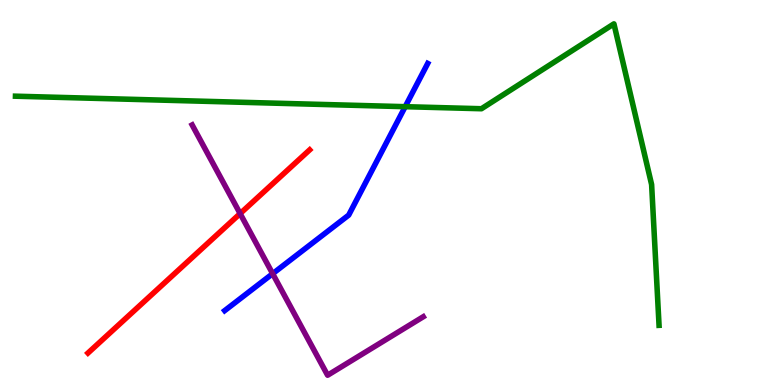[{'lines': ['blue', 'red'], 'intersections': []}, {'lines': ['green', 'red'], 'intersections': []}, {'lines': ['purple', 'red'], 'intersections': [{'x': 3.1, 'y': 4.45}]}, {'lines': ['blue', 'green'], 'intersections': [{'x': 5.23, 'y': 7.23}]}, {'lines': ['blue', 'purple'], 'intersections': [{'x': 3.52, 'y': 2.89}]}, {'lines': ['green', 'purple'], 'intersections': []}]